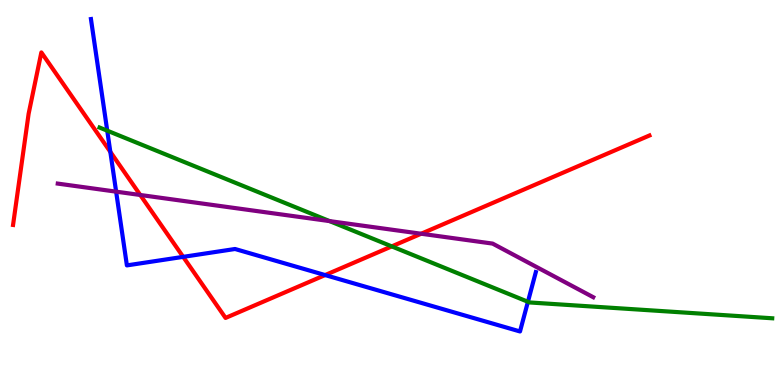[{'lines': ['blue', 'red'], 'intersections': [{'x': 1.42, 'y': 6.06}, {'x': 2.36, 'y': 3.33}, {'x': 4.2, 'y': 2.86}]}, {'lines': ['green', 'red'], 'intersections': [{'x': 5.06, 'y': 3.6}]}, {'lines': ['purple', 'red'], 'intersections': [{'x': 1.81, 'y': 4.94}, {'x': 5.43, 'y': 3.93}]}, {'lines': ['blue', 'green'], 'intersections': [{'x': 1.38, 'y': 6.61}, {'x': 6.81, 'y': 2.16}]}, {'lines': ['blue', 'purple'], 'intersections': [{'x': 1.5, 'y': 5.02}]}, {'lines': ['green', 'purple'], 'intersections': [{'x': 4.25, 'y': 4.26}]}]